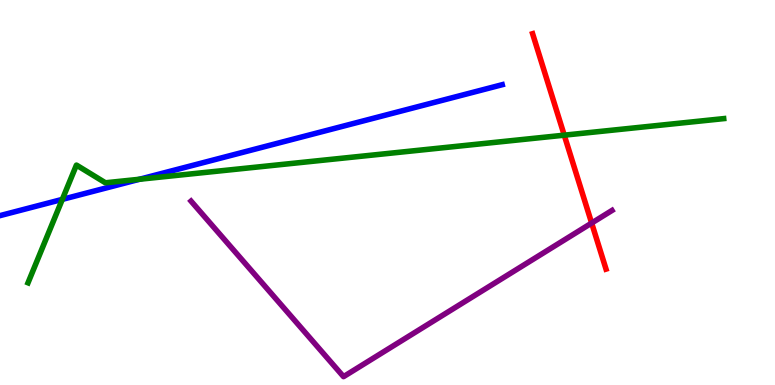[{'lines': ['blue', 'red'], 'intersections': []}, {'lines': ['green', 'red'], 'intersections': [{'x': 7.28, 'y': 6.49}]}, {'lines': ['purple', 'red'], 'intersections': [{'x': 7.63, 'y': 4.21}]}, {'lines': ['blue', 'green'], 'intersections': [{'x': 0.804, 'y': 4.82}, {'x': 1.8, 'y': 5.34}]}, {'lines': ['blue', 'purple'], 'intersections': []}, {'lines': ['green', 'purple'], 'intersections': []}]